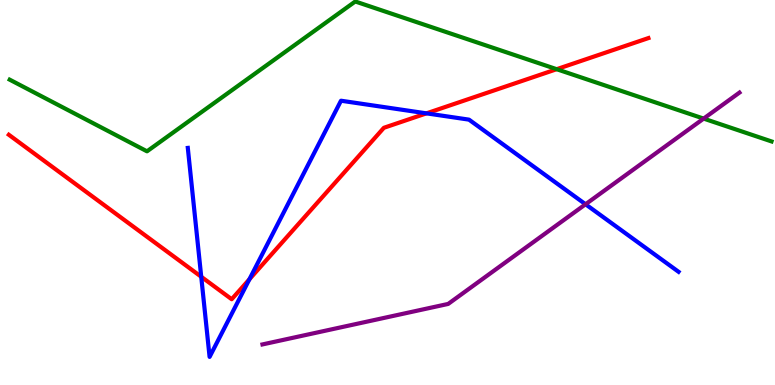[{'lines': ['blue', 'red'], 'intersections': [{'x': 2.6, 'y': 2.81}, {'x': 3.22, 'y': 2.75}, {'x': 5.5, 'y': 7.06}]}, {'lines': ['green', 'red'], 'intersections': [{'x': 7.18, 'y': 8.2}]}, {'lines': ['purple', 'red'], 'intersections': []}, {'lines': ['blue', 'green'], 'intersections': []}, {'lines': ['blue', 'purple'], 'intersections': [{'x': 7.56, 'y': 4.69}]}, {'lines': ['green', 'purple'], 'intersections': [{'x': 9.08, 'y': 6.92}]}]